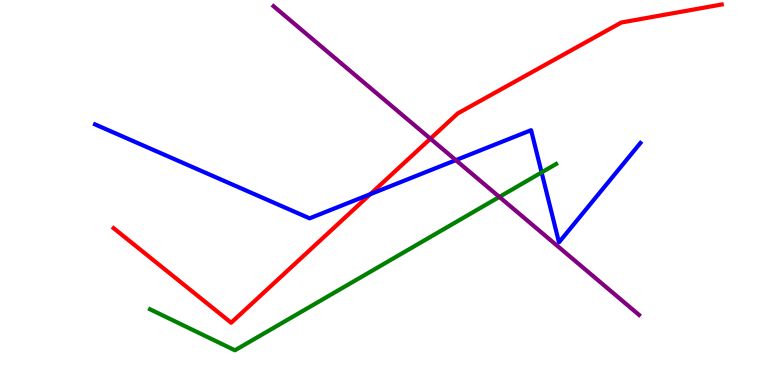[{'lines': ['blue', 'red'], 'intersections': [{'x': 4.78, 'y': 4.96}]}, {'lines': ['green', 'red'], 'intersections': []}, {'lines': ['purple', 'red'], 'intersections': [{'x': 5.55, 'y': 6.4}]}, {'lines': ['blue', 'green'], 'intersections': [{'x': 6.99, 'y': 5.52}]}, {'lines': ['blue', 'purple'], 'intersections': [{'x': 5.88, 'y': 5.84}]}, {'lines': ['green', 'purple'], 'intersections': [{'x': 6.44, 'y': 4.89}]}]